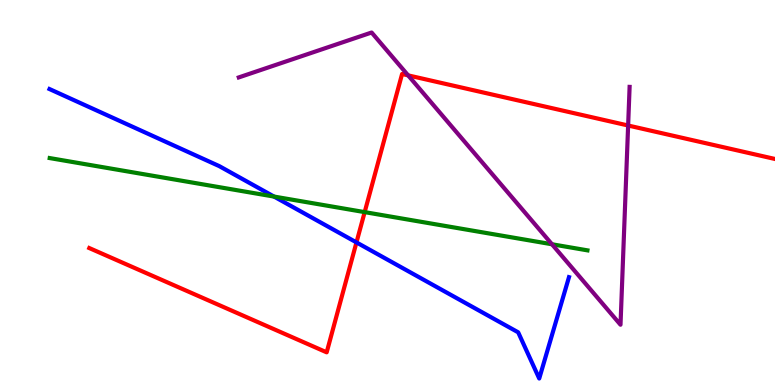[{'lines': ['blue', 'red'], 'intersections': [{'x': 4.6, 'y': 3.7}]}, {'lines': ['green', 'red'], 'intersections': [{'x': 4.71, 'y': 4.49}]}, {'lines': ['purple', 'red'], 'intersections': [{'x': 5.27, 'y': 8.04}, {'x': 8.1, 'y': 6.74}]}, {'lines': ['blue', 'green'], 'intersections': [{'x': 3.54, 'y': 4.89}]}, {'lines': ['blue', 'purple'], 'intersections': []}, {'lines': ['green', 'purple'], 'intersections': [{'x': 7.12, 'y': 3.66}]}]